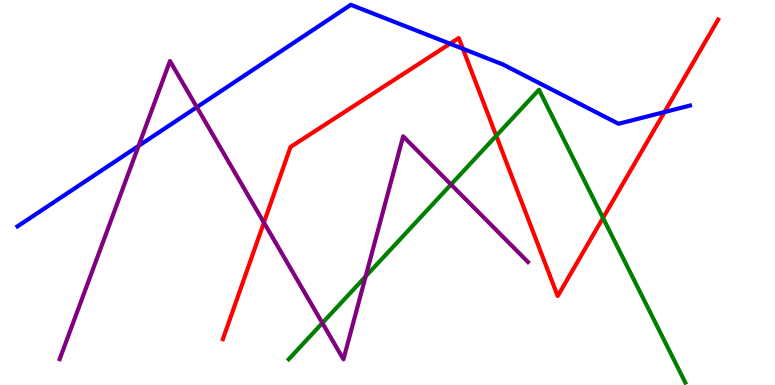[{'lines': ['blue', 'red'], 'intersections': [{'x': 5.81, 'y': 8.86}, {'x': 5.97, 'y': 8.73}, {'x': 8.57, 'y': 7.09}]}, {'lines': ['green', 'red'], 'intersections': [{'x': 6.4, 'y': 6.47}, {'x': 7.78, 'y': 4.34}]}, {'lines': ['purple', 'red'], 'intersections': [{'x': 3.41, 'y': 4.22}]}, {'lines': ['blue', 'green'], 'intersections': []}, {'lines': ['blue', 'purple'], 'intersections': [{'x': 1.79, 'y': 6.21}, {'x': 2.54, 'y': 7.22}]}, {'lines': ['green', 'purple'], 'intersections': [{'x': 4.16, 'y': 1.61}, {'x': 4.72, 'y': 2.82}, {'x': 5.82, 'y': 5.21}]}]